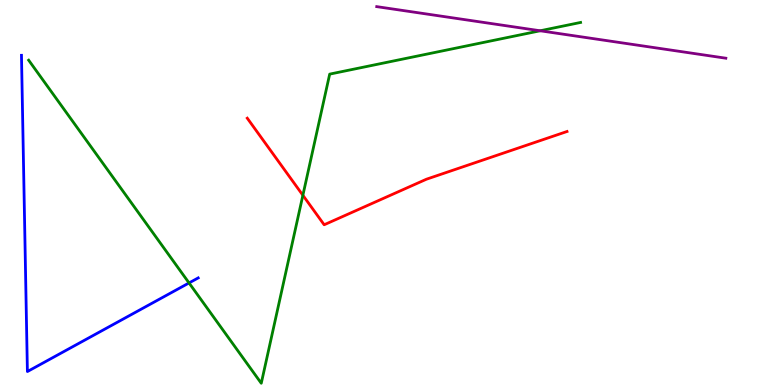[{'lines': ['blue', 'red'], 'intersections': []}, {'lines': ['green', 'red'], 'intersections': [{'x': 3.91, 'y': 4.93}]}, {'lines': ['purple', 'red'], 'intersections': []}, {'lines': ['blue', 'green'], 'intersections': [{'x': 2.44, 'y': 2.65}]}, {'lines': ['blue', 'purple'], 'intersections': []}, {'lines': ['green', 'purple'], 'intersections': [{'x': 6.97, 'y': 9.2}]}]